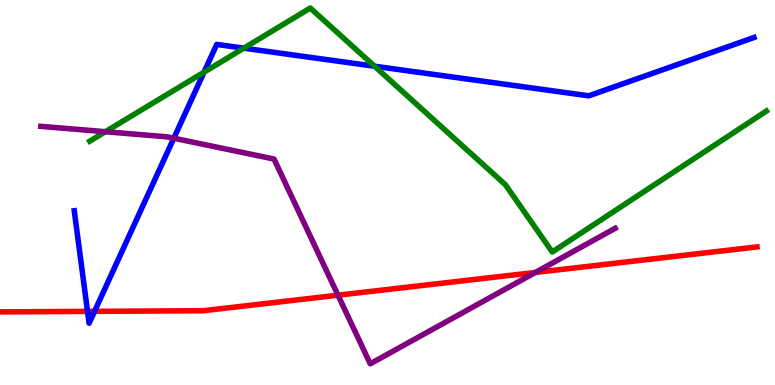[{'lines': ['blue', 'red'], 'intersections': [{'x': 1.13, 'y': 1.91}, {'x': 1.22, 'y': 1.91}]}, {'lines': ['green', 'red'], 'intersections': []}, {'lines': ['purple', 'red'], 'intersections': [{'x': 4.36, 'y': 2.33}, {'x': 6.91, 'y': 2.92}]}, {'lines': ['blue', 'green'], 'intersections': [{'x': 2.63, 'y': 8.13}, {'x': 3.15, 'y': 8.75}, {'x': 4.83, 'y': 8.28}]}, {'lines': ['blue', 'purple'], 'intersections': [{'x': 2.24, 'y': 6.41}]}, {'lines': ['green', 'purple'], 'intersections': [{'x': 1.36, 'y': 6.58}]}]